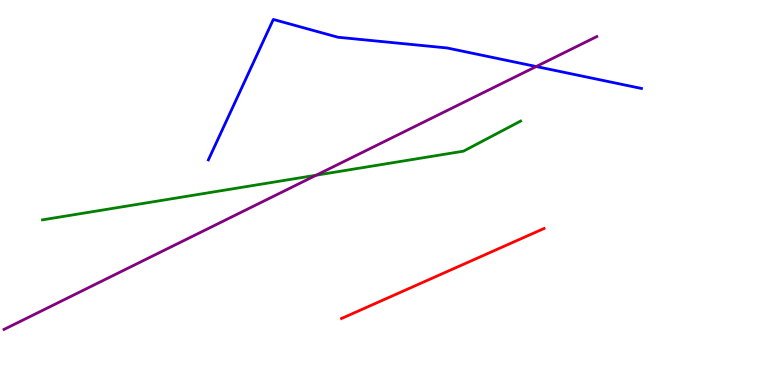[{'lines': ['blue', 'red'], 'intersections': []}, {'lines': ['green', 'red'], 'intersections': []}, {'lines': ['purple', 'red'], 'intersections': []}, {'lines': ['blue', 'green'], 'intersections': []}, {'lines': ['blue', 'purple'], 'intersections': [{'x': 6.92, 'y': 8.27}]}, {'lines': ['green', 'purple'], 'intersections': [{'x': 4.08, 'y': 5.45}]}]